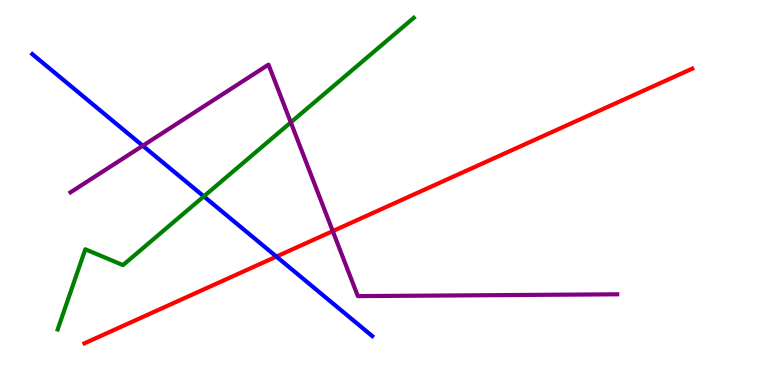[{'lines': ['blue', 'red'], 'intersections': [{'x': 3.57, 'y': 3.34}]}, {'lines': ['green', 'red'], 'intersections': []}, {'lines': ['purple', 'red'], 'intersections': [{'x': 4.29, 'y': 4.0}]}, {'lines': ['blue', 'green'], 'intersections': [{'x': 2.63, 'y': 4.9}]}, {'lines': ['blue', 'purple'], 'intersections': [{'x': 1.84, 'y': 6.21}]}, {'lines': ['green', 'purple'], 'intersections': [{'x': 3.75, 'y': 6.82}]}]